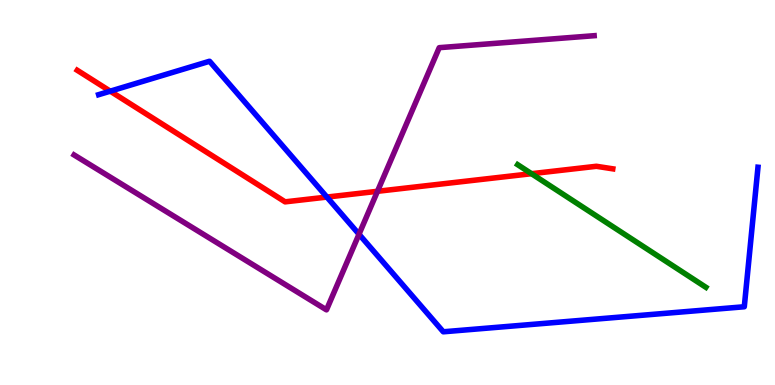[{'lines': ['blue', 'red'], 'intersections': [{'x': 1.42, 'y': 7.63}, {'x': 4.22, 'y': 4.88}]}, {'lines': ['green', 'red'], 'intersections': [{'x': 6.86, 'y': 5.49}]}, {'lines': ['purple', 'red'], 'intersections': [{'x': 4.87, 'y': 5.03}]}, {'lines': ['blue', 'green'], 'intersections': []}, {'lines': ['blue', 'purple'], 'intersections': [{'x': 4.63, 'y': 3.92}]}, {'lines': ['green', 'purple'], 'intersections': []}]